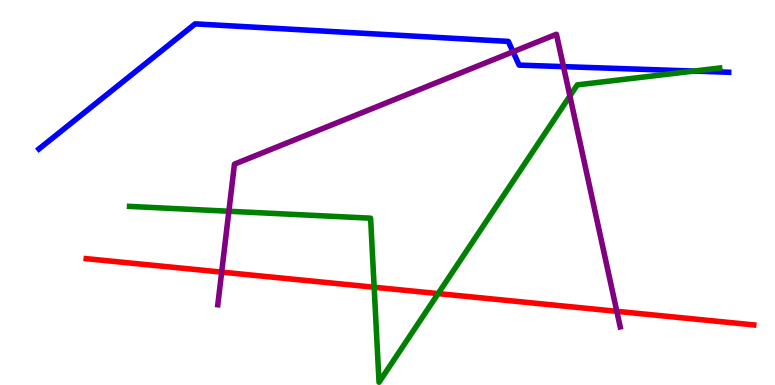[{'lines': ['blue', 'red'], 'intersections': []}, {'lines': ['green', 'red'], 'intersections': [{'x': 4.83, 'y': 2.54}, {'x': 5.65, 'y': 2.37}]}, {'lines': ['purple', 'red'], 'intersections': [{'x': 2.86, 'y': 2.93}, {'x': 7.96, 'y': 1.91}]}, {'lines': ['blue', 'green'], 'intersections': [{'x': 8.95, 'y': 8.15}]}, {'lines': ['blue', 'purple'], 'intersections': [{'x': 6.62, 'y': 8.66}, {'x': 7.27, 'y': 8.27}]}, {'lines': ['green', 'purple'], 'intersections': [{'x': 2.95, 'y': 4.51}, {'x': 7.35, 'y': 7.51}]}]